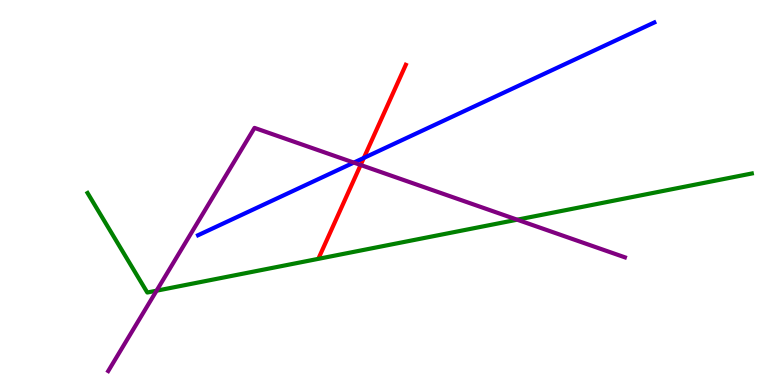[{'lines': ['blue', 'red'], 'intersections': [{'x': 4.69, 'y': 5.9}]}, {'lines': ['green', 'red'], 'intersections': []}, {'lines': ['purple', 'red'], 'intersections': [{'x': 4.65, 'y': 5.71}]}, {'lines': ['blue', 'green'], 'intersections': []}, {'lines': ['blue', 'purple'], 'intersections': [{'x': 4.57, 'y': 5.78}]}, {'lines': ['green', 'purple'], 'intersections': [{'x': 2.02, 'y': 2.45}, {'x': 6.67, 'y': 4.29}]}]